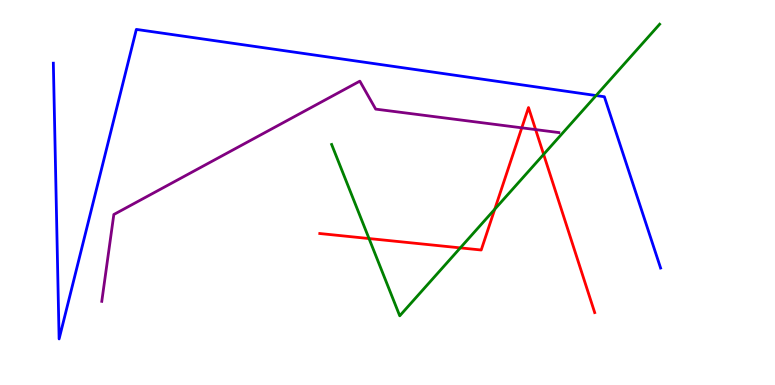[{'lines': ['blue', 'red'], 'intersections': []}, {'lines': ['green', 'red'], 'intersections': [{'x': 4.76, 'y': 3.8}, {'x': 5.94, 'y': 3.56}, {'x': 6.38, 'y': 4.57}, {'x': 7.01, 'y': 5.99}]}, {'lines': ['purple', 'red'], 'intersections': [{'x': 6.73, 'y': 6.68}, {'x': 6.91, 'y': 6.63}]}, {'lines': ['blue', 'green'], 'intersections': [{'x': 7.69, 'y': 7.52}]}, {'lines': ['blue', 'purple'], 'intersections': []}, {'lines': ['green', 'purple'], 'intersections': []}]